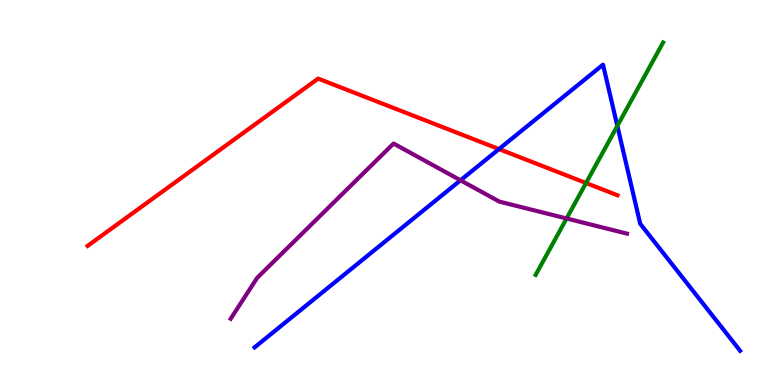[{'lines': ['blue', 'red'], 'intersections': [{'x': 6.44, 'y': 6.13}]}, {'lines': ['green', 'red'], 'intersections': [{'x': 7.56, 'y': 5.25}]}, {'lines': ['purple', 'red'], 'intersections': []}, {'lines': ['blue', 'green'], 'intersections': [{'x': 7.97, 'y': 6.73}]}, {'lines': ['blue', 'purple'], 'intersections': [{'x': 5.94, 'y': 5.32}]}, {'lines': ['green', 'purple'], 'intersections': [{'x': 7.31, 'y': 4.33}]}]